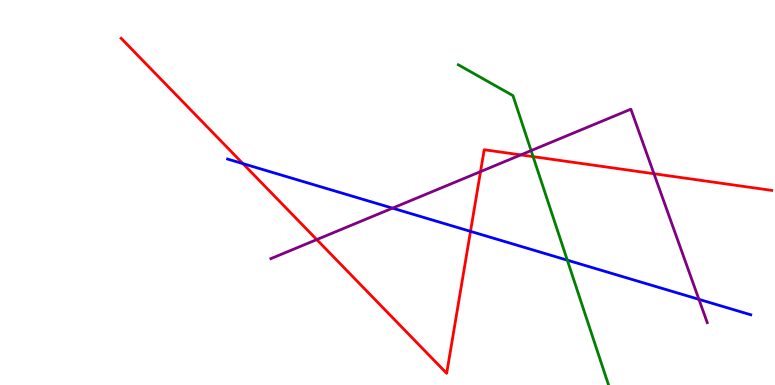[{'lines': ['blue', 'red'], 'intersections': [{'x': 3.13, 'y': 5.75}, {'x': 6.07, 'y': 3.99}]}, {'lines': ['green', 'red'], 'intersections': [{'x': 6.88, 'y': 5.93}]}, {'lines': ['purple', 'red'], 'intersections': [{'x': 4.09, 'y': 3.78}, {'x': 6.2, 'y': 5.54}, {'x': 6.72, 'y': 5.98}, {'x': 8.44, 'y': 5.49}]}, {'lines': ['blue', 'green'], 'intersections': [{'x': 7.32, 'y': 3.24}]}, {'lines': ['blue', 'purple'], 'intersections': [{'x': 5.06, 'y': 4.59}, {'x': 9.02, 'y': 2.23}]}, {'lines': ['green', 'purple'], 'intersections': [{'x': 6.85, 'y': 6.09}]}]